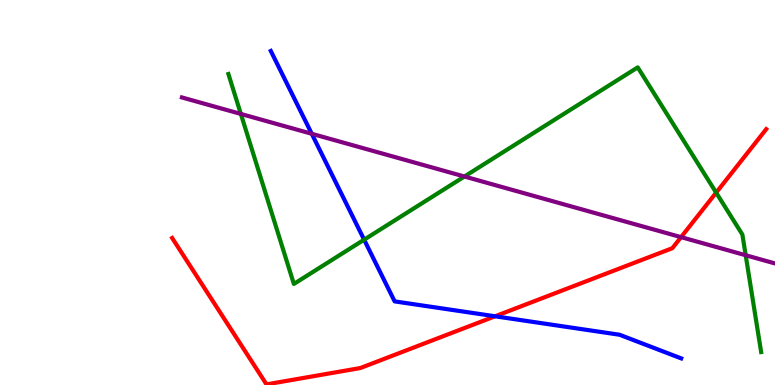[{'lines': ['blue', 'red'], 'intersections': [{'x': 6.39, 'y': 1.78}]}, {'lines': ['green', 'red'], 'intersections': [{'x': 9.24, 'y': 5.0}]}, {'lines': ['purple', 'red'], 'intersections': [{'x': 8.79, 'y': 3.84}]}, {'lines': ['blue', 'green'], 'intersections': [{'x': 4.7, 'y': 3.77}]}, {'lines': ['blue', 'purple'], 'intersections': [{'x': 4.02, 'y': 6.53}]}, {'lines': ['green', 'purple'], 'intersections': [{'x': 3.11, 'y': 7.04}, {'x': 5.99, 'y': 5.42}, {'x': 9.62, 'y': 3.37}]}]